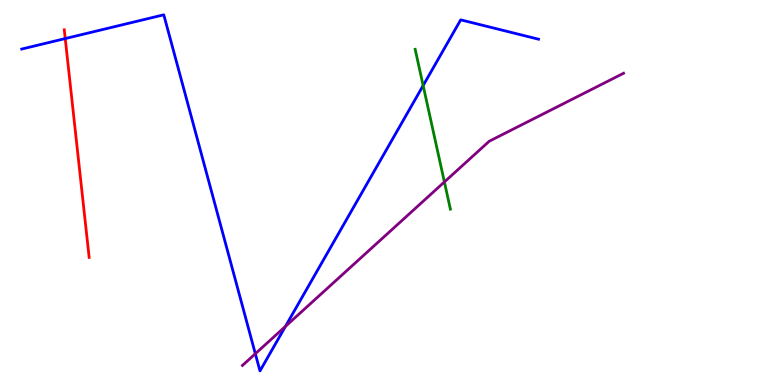[{'lines': ['blue', 'red'], 'intersections': [{'x': 0.842, 'y': 9.0}]}, {'lines': ['green', 'red'], 'intersections': []}, {'lines': ['purple', 'red'], 'intersections': []}, {'lines': ['blue', 'green'], 'intersections': [{'x': 5.46, 'y': 7.78}]}, {'lines': ['blue', 'purple'], 'intersections': [{'x': 3.29, 'y': 0.812}, {'x': 3.68, 'y': 1.52}]}, {'lines': ['green', 'purple'], 'intersections': [{'x': 5.73, 'y': 5.27}]}]